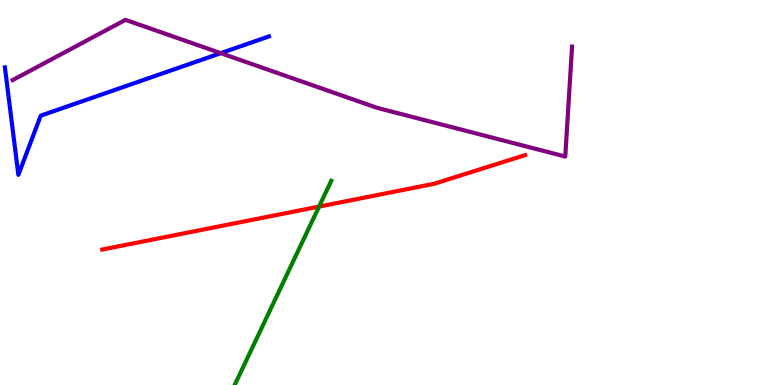[{'lines': ['blue', 'red'], 'intersections': []}, {'lines': ['green', 'red'], 'intersections': [{'x': 4.12, 'y': 4.63}]}, {'lines': ['purple', 'red'], 'intersections': []}, {'lines': ['blue', 'green'], 'intersections': []}, {'lines': ['blue', 'purple'], 'intersections': [{'x': 2.85, 'y': 8.62}]}, {'lines': ['green', 'purple'], 'intersections': []}]